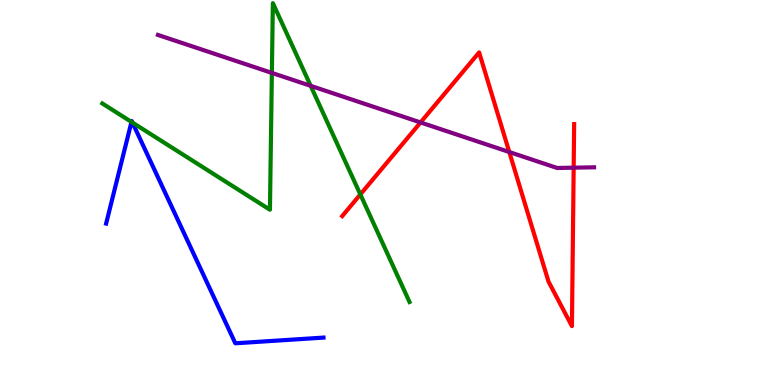[{'lines': ['blue', 'red'], 'intersections': []}, {'lines': ['green', 'red'], 'intersections': [{'x': 4.65, 'y': 4.95}]}, {'lines': ['purple', 'red'], 'intersections': [{'x': 5.43, 'y': 6.82}, {'x': 6.57, 'y': 6.05}, {'x': 7.4, 'y': 5.64}]}, {'lines': ['blue', 'green'], 'intersections': [{'x': 1.7, 'y': 6.83}, {'x': 1.71, 'y': 6.82}]}, {'lines': ['blue', 'purple'], 'intersections': []}, {'lines': ['green', 'purple'], 'intersections': [{'x': 3.51, 'y': 8.11}, {'x': 4.01, 'y': 7.77}]}]